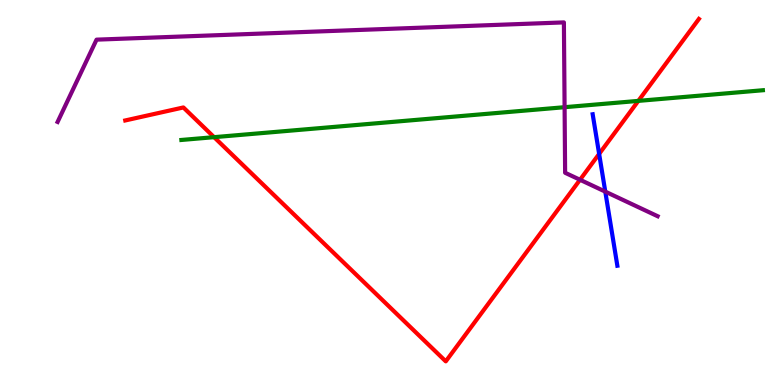[{'lines': ['blue', 'red'], 'intersections': [{'x': 7.73, 'y': 6.0}]}, {'lines': ['green', 'red'], 'intersections': [{'x': 2.76, 'y': 6.44}, {'x': 8.24, 'y': 7.38}]}, {'lines': ['purple', 'red'], 'intersections': [{'x': 7.48, 'y': 5.33}]}, {'lines': ['blue', 'green'], 'intersections': []}, {'lines': ['blue', 'purple'], 'intersections': [{'x': 7.81, 'y': 5.02}]}, {'lines': ['green', 'purple'], 'intersections': [{'x': 7.29, 'y': 7.22}]}]